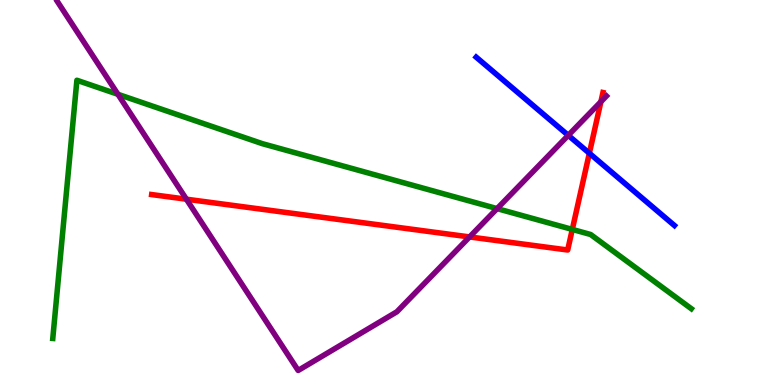[{'lines': ['blue', 'red'], 'intersections': [{'x': 7.6, 'y': 6.02}]}, {'lines': ['green', 'red'], 'intersections': [{'x': 7.38, 'y': 4.04}]}, {'lines': ['purple', 'red'], 'intersections': [{'x': 2.41, 'y': 4.83}, {'x': 6.06, 'y': 3.85}, {'x': 7.75, 'y': 7.36}]}, {'lines': ['blue', 'green'], 'intersections': []}, {'lines': ['blue', 'purple'], 'intersections': [{'x': 7.33, 'y': 6.48}]}, {'lines': ['green', 'purple'], 'intersections': [{'x': 1.52, 'y': 7.55}, {'x': 6.41, 'y': 4.58}]}]